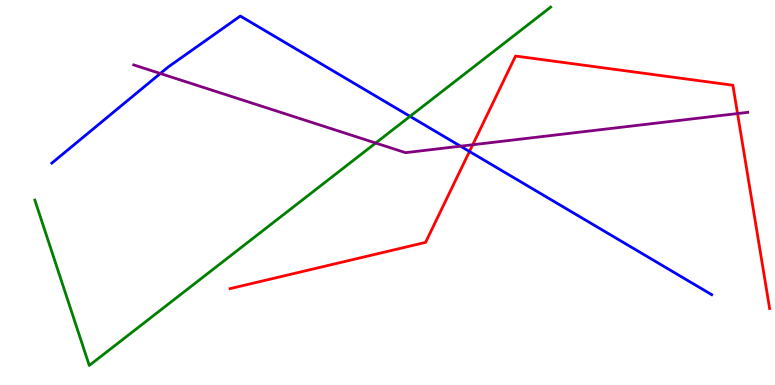[{'lines': ['blue', 'red'], 'intersections': [{'x': 6.06, 'y': 6.07}]}, {'lines': ['green', 'red'], 'intersections': []}, {'lines': ['purple', 'red'], 'intersections': [{'x': 6.1, 'y': 6.24}, {'x': 9.52, 'y': 7.05}]}, {'lines': ['blue', 'green'], 'intersections': [{'x': 5.29, 'y': 6.98}]}, {'lines': ['blue', 'purple'], 'intersections': [{'x': 2.07, 'y': 8.09}, {'x': 5.94, 'y': 6.2}]}, {'lines': ['green', 'purple'], 'intersections': [{'x': 4.85, 'y': 6.29}]}]